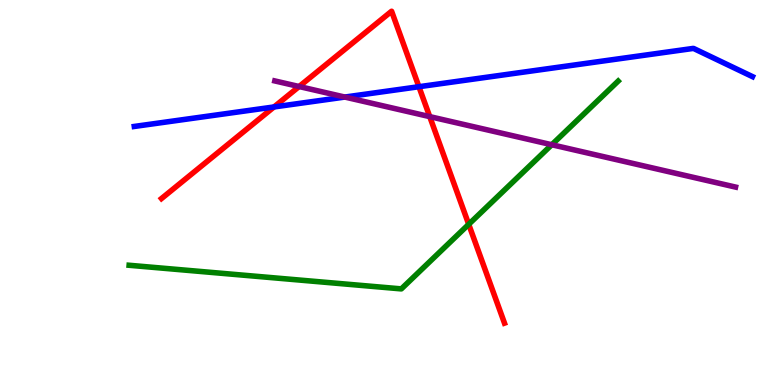[{'lines': ['blue', 'red'], 'intersections': [{'x': 3.54, 'y': 7.22}, {'x': 5.41, 'y': 7.75}]}, {'lines': ['green', 'red'], 'intersections': [{'x': 6.05, 'y': 4.17}]}, {'lines': ['purple', 'red'], 'intersections': [{'x': 3.86, 'y': 7.75}, {'x': 5.55, 'y': 6.97}]}, {'lines': ['blue', 'green'], 'intersections': []}, {'lines': ['blue', 'purple'], 'intersections': [{'x': 4.45, 'y': 7.48}]}, {'lines': ['green', 'purple'], 'intersections': [{'x': 7.12, 'y': 6.24}]}]